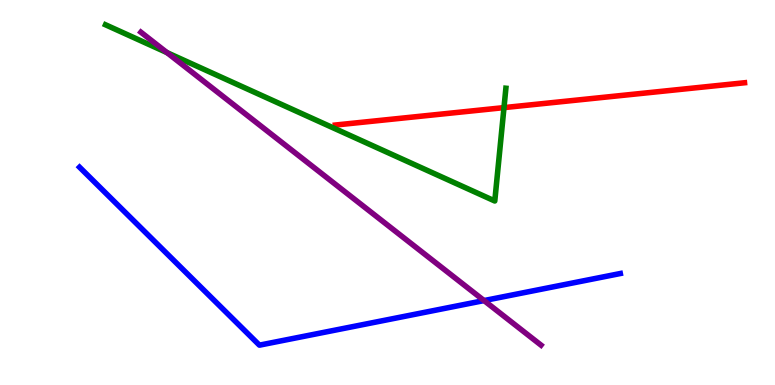[{'lines': ['blue', 'red'], 'intersections': []}, {'lines': ['green', 'red'], 'intersections': [{'x': 6.5, 'y': 7.2}]}, {'lines': ['purple', 'red'], 'intersections': []}, {'lines': ['blue', 'green'], 'intersections': []}, {'lines': ['blue', 'purple'], 'intersections': [{'x': 6.25, 'y': 2.19}]}, {'lines': ['green', 'purple'], 'intersections': [{'x': 2.15, 'y': 8.63}]}]